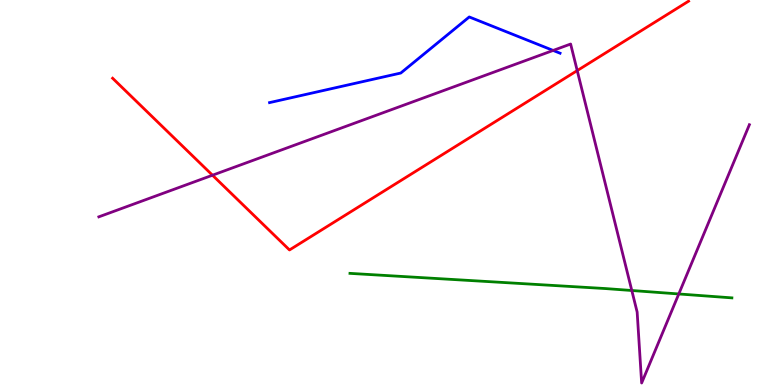[{'lines': ['blue', 'red'], 'intersections': []}, {'lines': ['green', 'red'], 'intersections': []}, {'lines': ['purple', 'red'], 'intersections': [{'x': 2.74, 'y': 5.45}, {'x': 7.45, 'y': 8.17}]}, {'lines': ['blue', 'green'], 'intersections': []}, {'lines': ['blue', 'purple'], 'intersections': [{'x': 7.14, 'y': 8.69}]}, {'lines': ['green', 'purple'], 'intersections': [{'x': 8.15, 'y': 2.45}, {'x': 8.76, 'y': 2.36}]}]